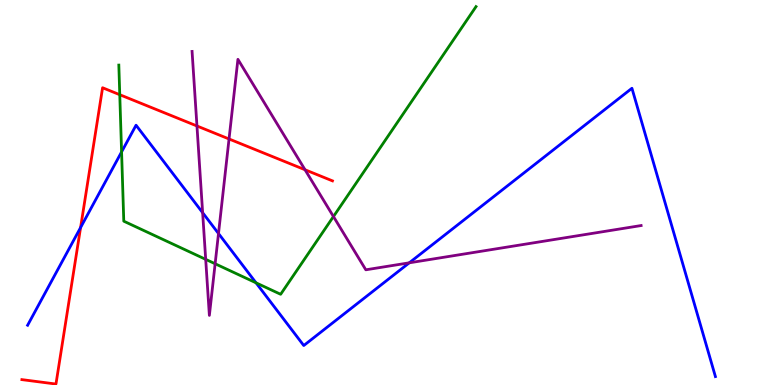[{'lines': ['blue', 'red'], 'intersections': [{'x': 1.04, 'y': 4.09}]}, {'lines': ['green', 'red'], 'intersections': [{'x': 1.55, 'y': 7.54}]}, {'lines': ['purple', 'red'], 'intersections': [{'x': 2.54, 'y': 6.73}, {'x': 2.96, 'y': 6.39}, {'x': 3.94, 'y': 5.59}]}, {'lines': ['blue', 'green'], 'intersections': [{'x': 1.57, 'y': 6.05}, {'x': 3.3, 'y': 2.65}]}, {'lines': ['blue', 'purple'], 'intersections': [{'x': 2.61, 'y': 4.48}, {'x': 2.82, 'y': 3.93}, {'x': 5.28, 'y': 3.17}]}, {'lines': ['green', 'purple'], 'intersections': [{'x': 2.65, 'y': 3.26}, {'x': 2.78, 'y': 3.15}, {'x': 4.3, 'y': 4.38}]}]